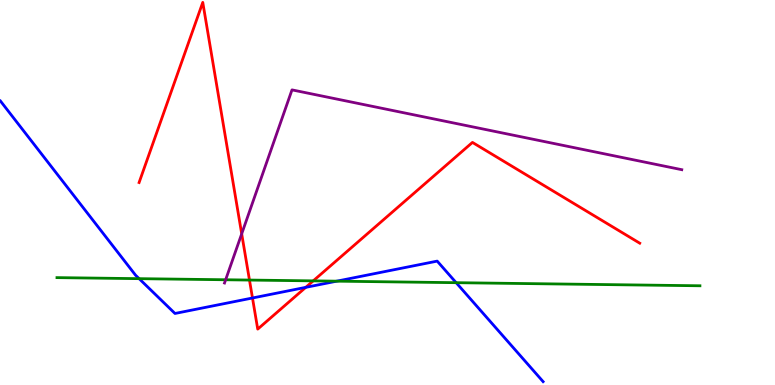[{'lines': ['blue', 'red'], 'intersections': [{'x': 3.26, 'y': 2.26}, {'x': 3.95, 'y': 2.54}]}, {'lines': ['green', 'red'], 'intersections': [{'x': 3.22, 'y': 2.73}, {'x': 4.04, 'y': 2.7}]}, {'lines': ['purple', 'red'], 'intersections': [{'x': 3.12, 'y': 3.93}]}, {'lines': ['blue', 'green'], 'intersections': [{'x': 1.8, 'y': 2.76}, {'x': 4.34, 'y': 2.7}, {'x': 5.89, 'y': 2.66}]}, {'lines': ['blue', 'purple'], 'intersections': []}, {'lines': ['green', 'purple'], 'intersections': [{'x': 2.91, 'y': 2.73}]}]